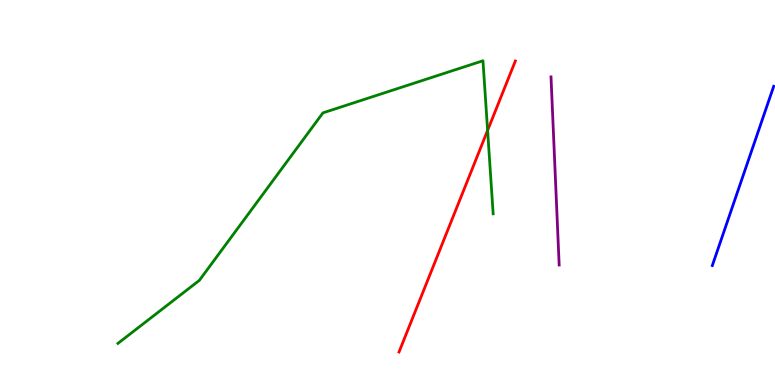[{'lines': ['blue', 'red'], 'intersections': []}, {'lines': ['green', 'red'], 'intersections': [{'x': 6.29, 'y': 6.61}]}, {'lines': ['purple', 'red'], 'intersections': []}, {'lines': ['blue', 'green'], 'intersections': []}, {'lines': ['blue', 'purple'], 'intersections': []}, {'lines': ['green', 'purple'], 'intersections': []}]